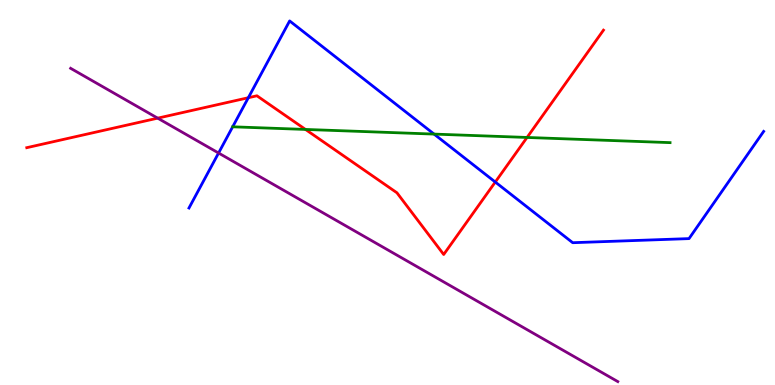[{'lines': ['blue', 'red'], 'intersections': [{'x': 3.2, 'y': 7.46}, {'x': 6.39, 'y': 5.27}]}, {'lines': ['green', 'red'], 'intersections': [{'x': 3.94, 'y': 6.64}, {'x': 6.8, 'y': 6.43}]}, {'lines': ['purple', 'red'], 'intersections': [{'x': 2.03, 'y': 6.93}]}, {'lines': ['blue', 'green'], 'intersections': [{'x': 5.6, 'y': 6.52}]}, {'lines': ['blue', 'purple'], 'intersections': [{'x': 2.82, 'y': 6.03}]}, {'lines': ['green', 'purple'], 'intersections': []}]